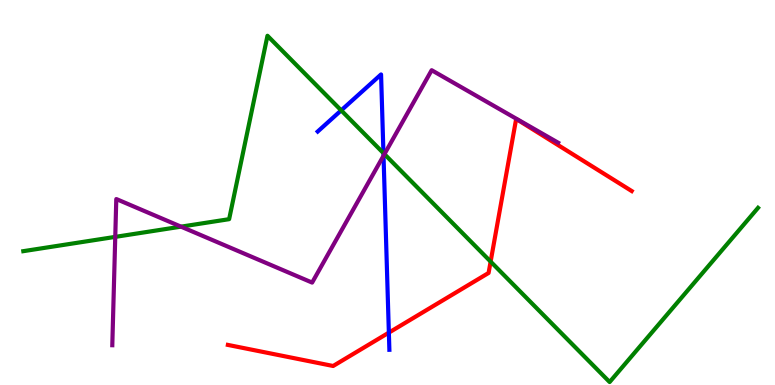[{'lines': ['blue', 'red'], 'intersections': [{'x': 5.02, 'y': 1.36}]}, {'lines': ['green', 'red'], 'intersections': [{'x': 6.33, 'y': 3.21}]}, {'lines': ['purple', 'red'], 'intersections': []}, {'lines': ['blue', 'green'], 'intersections': [{'x': 4.4, 'y': 7.13}, {'x': 4.95, 'y': 6.02}]}, {'lines': ['blue', 'purple'], 'intersections': [{'x': 4.95, 'y': 5.95}]}, {'lines': ['green', 'purple'], 'intersections': [{'x': 1.49, 'y': 3.85}, {'x': 2.34, 'y': 4.11}, {'x': 4.96, 'y': 6.0}]}]